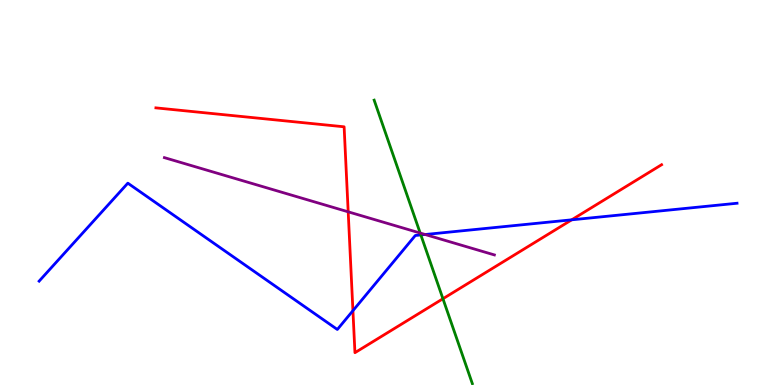[{'lines': ['blue', 'red'], 'intersections': [{'x': 4.55, 'y': 1.93}, {'x': 7.38, 'y': 4.29}]}, {'lines': ['green', 'red'], 'intersections': [{'x': 5.72, 'y': 2.24}]}, {'lines': ['purple', 'red'], 'intersections': [{'x': 4.49, 'y': 4.5}]}, {'lines': ['blue', 'green'], 'intersections': [{'x': 5.43, 'y': 3.9}]}, {'lines': ['blue', 'purple'], 'intersections': [{'x': 5.49, 'y': 3.91}]}, {'lines': ['green', 'purple'], 'intersections': [{'x': 5.42, 'y': 3.95}]}]